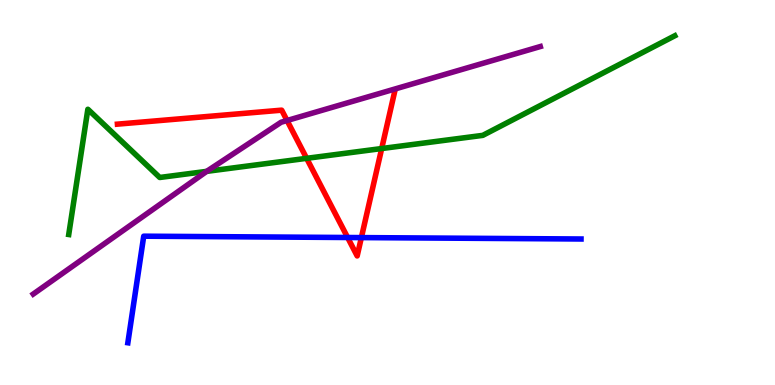[{'lines': ['blue', 'red'], 'intersections': [{'x': 4.49, 'y': 3.83}, {'x': 4.66, 'y': 3.83}]}, {'lines': ['green', 'red'], 'intersections': [{'x': 3.96, 'y': 5.89}, {'x': 4.92, 'y': 6.14}]}, {'lines': ['purple', 'red'], 'intersections': [{'x': 3.7, 'y': 6.87}]}, {'lines': ['blue', 'green'], 'intersections': []}, {'lines': ['blue', 'purple'], 'intersections': []}, {'lines': ['green', 'purple'], 'intersections': [{'x': 2.67, 'y': 5.55}]}]